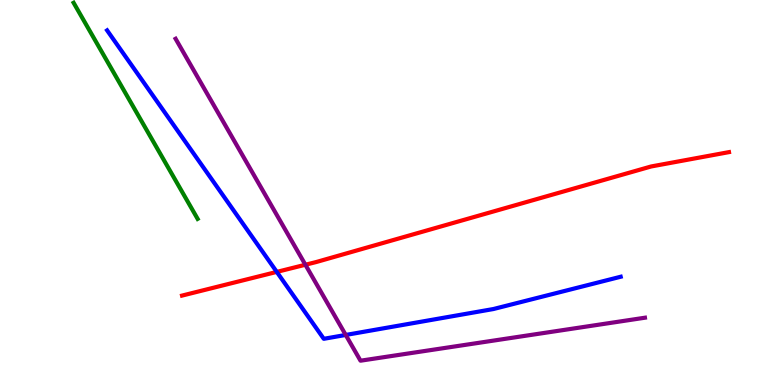[{'lines': ['blue', 'red'], 'intersections': [{'x': 3.57, 'y': 2.94}]}, {'lines': ['green', 'red'], 'intersections': []}, {'lines': ['purple', 'red'], 'intersections': [{'x': 3.94, 'y': 3.12}]}, {'lines': ['blue', 'green'], 'intersections': []}, {'lines': ['blue', 'purple'], 'intersections': [{'x': 4.46, 'y': 1.3}]}, {'lines': ['green', 'purple'], 'intersections': []}]